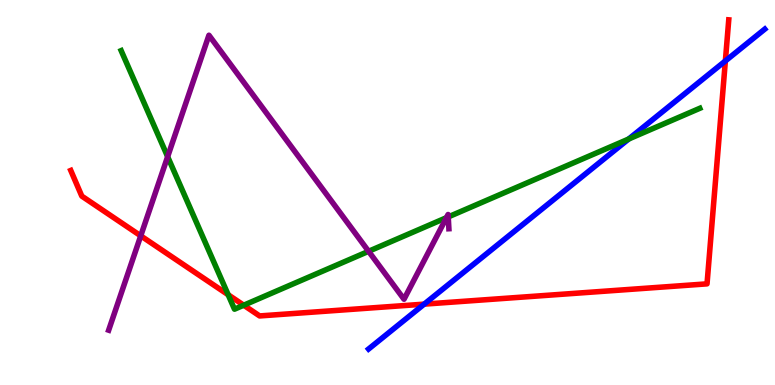[{'lines': ['blue', 'red'], 'intersections': [{'x': 5.47, 'y': 2.1}, {'x': 9.36, 'y': 8.42}]}, {'lines': ['green', 'red'], 'intersections': [{'x': 2.94, 'y': 2.34}, {'x': 3.14, 'y': 2.07}]}, {'lines': ['purple', 'red'], 'intersections': [{'x': 1.82, 'y': 3.87}]}, {'lines': ['blue', 'green'], 'intersections': [{'x': 8.11, 'y': 6.39}]}, {'lines': ['blue', 'purple'], 'intersections': []}, {'lines': ['green', 'purple'], 'intersections': [{'x': 2.16, 'y': 5.93}, {'x': 4.76, 'y': 3.47}, {'x': 5.76, 'y': 4.35}, {'x': 5.78, 'y': 4.37}]}]